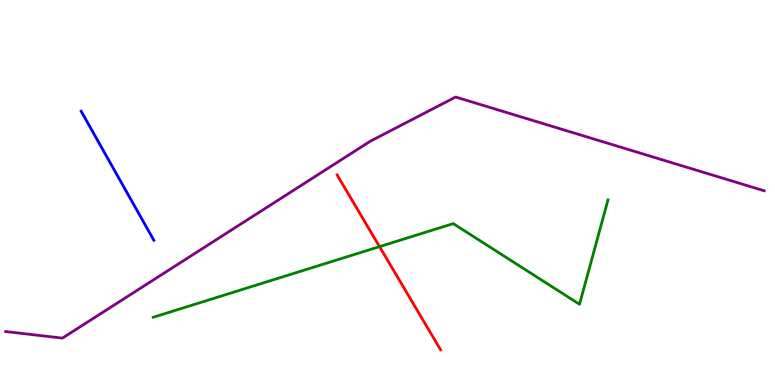[{'lines': ['blue', 'red'], 'intersections': []}, {'lines': ['green', 'red'], 'intersections': [{'x': 4.9, 'y': 3.59}]}, {'lines': ['purple', 'red'], 'intersections': []}, {'lines': ['blue', 'green'], 'intersections': []}, {'lines': ['blue', 'purple'], 'intersections': []}, {'lines': ['green', 'purple'], 'intersections': []}]